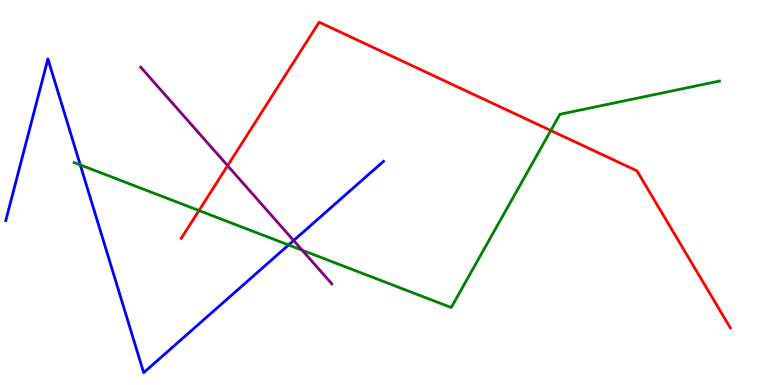[{'lines': ['blue', 'red'], 'intersections': []}, {'lines': ['green', 'red'], 'intersections': [{'x': 2.57, 'y': 4.53}, {'x': 7.11, 'y': 6.61}]}, {'lines': ['purple', 'red'], 'intersections': [{'x': 2.94, 'y': 5.7}]}, {'lines': ['blue', 'green'], 'intersections': [{'x': 1.04, 'y': 5.72}, {'x': 3.72, 'y': 3.64}]}, {'lines': ['blue', 'purple'], 'intersections': [{'x': 3.79, 'y': 3.75}]}, {'lines': ['green', 'purple'], 'intersections': [{'x': 3.9, 'y': 3.5}]}]